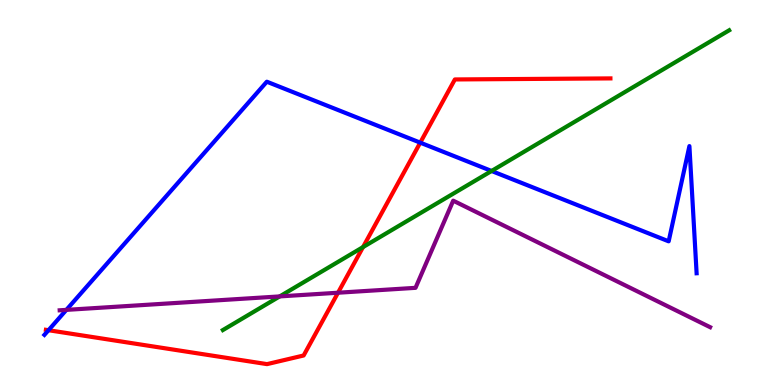[{'lines': ['blue', 'red'], 'intersections': [{'x': 0.626, 'y': 1.42}, {'x': 5.42, 'y': 6.29}]}, {'lines': ['green', 'red'], 'intersections': [{'x': 4.68, 'y': 3.58}]}, {'lines': ['purple', 'red'], 'intersections': [{'x': 4.36, 'y': 2.4}]}, {'lines': ['blue', 'green'], 'intersections': [{'x': 6.34, 'y': 5.56}]}, {'lines': ['blue', 'purple'], 'intersections': [{'x': 0.856, 'y': 1.95}]}, {'lines': ['green', 'purple'], 'intersections': [{'x': 3.61, 'y': 2.3}]}]